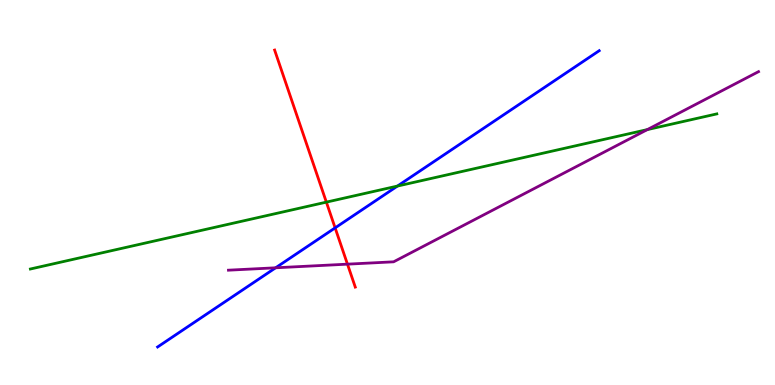[{'lines': ['blue', 'red'], 'intersections': [{'x': 4.32, 'y': 4.08}]}, {'lines': ['green', 'red'], 'intersections': [{'x': 4.21, 'y': 4.75}]}, {'lines': ['purple', 'red'], 'intersections': [{'x': 4.48, 'y': 3.14}]}, {'lines': ['blue', 'green'], 'intersections': [{'x': 5.13, 'y': 5.17}]}, {'lines': ['blue', 'purple'], 'intersections': [{'x': 3.56, 'y': 3.04}]}, {'lines': ['green', 'purple'], 'intersections': [{'x': 8.35, 'y': 6.63}]}]